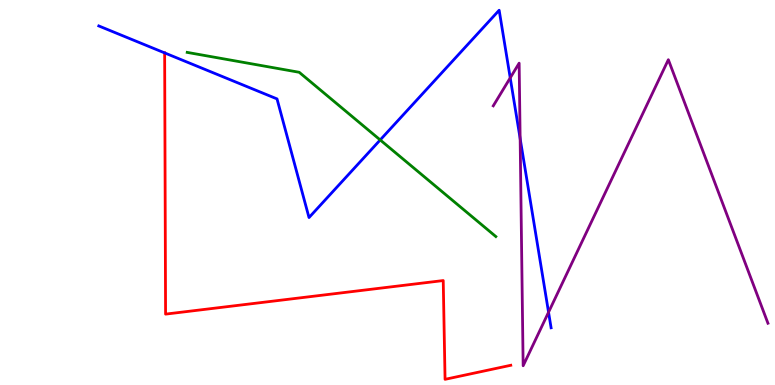[{'lines': ['blue', 'red'], 'intersections': [{'x': 2.12, 'y': 8.63}]}, {'lines': ['green', 'red'], 'intersections': []}, {'lines': ['purple', 'red'], 'intersections': []}, {'lines': ['blue', 'green'], 'intersections': [{'x': 4.91, 'y': 6.37}]}, {'lines': ['blue', 'purple'], 'intersections': [{'x': 6.58, 'y': 7.98}, {'x': 6.71, 'y': 6.4}, {'x': 7.08, 'y': 1.89}]}, {'lines': ['green', 'purple'], 'intersections': []}]